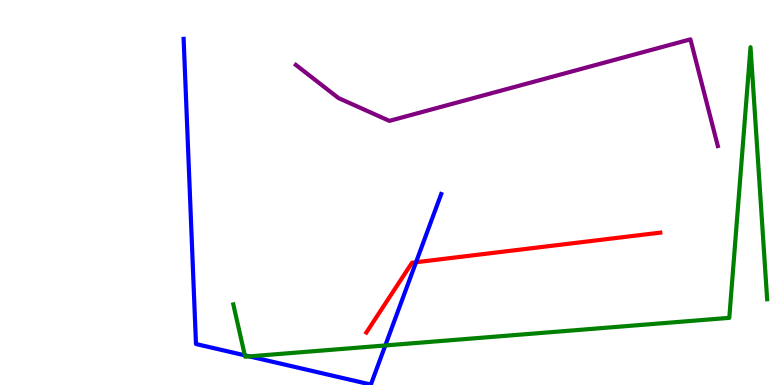[{'lines': ['blue', 'red'], 'intersections': [{'x': 5.37, 'y': 3.19}]}, {'lines': ['green', 'red'], 'intersections': []}, {'lines': ['purple', 'red'], 'intersections': []}, {'lines': ['blue', 'green'], 'intersections': [{'x': 3.16, 'y': 0.77}, {'x': 3.22, 'y': 0.744}, {'x': 4.97, 'y': 1.03}]}, {'lines': ['blue', 'purple'], 'intersections': []}, {'lines': ['green', 'purple'], 'intersections': []}]